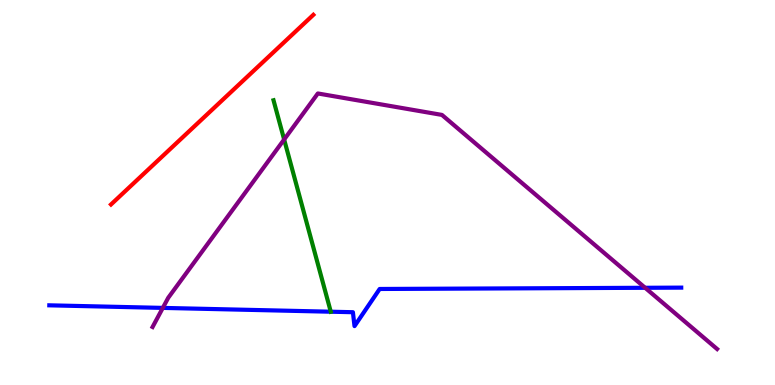[{'lines': ['blue', 'red'], 'intersections': []}, {'lines': ['green', 'red'], 'intersections': []}, {'lines': ['purple', 'red'], 'intersections': []}, {'lines': ['blue', 'green'], 'intersections': [{'x': 4.27, 'y': 1.9}]}, {'lines': ['blue', 'purple'], 'intersections': [{'x': 2.1, 'y': 2.0}, {'x': 8.32, 'y': 2.53}]}, {'lines': ['green', 'purple'], 'intersections': [{'x': 3.67, 'y': 6.38}]}]